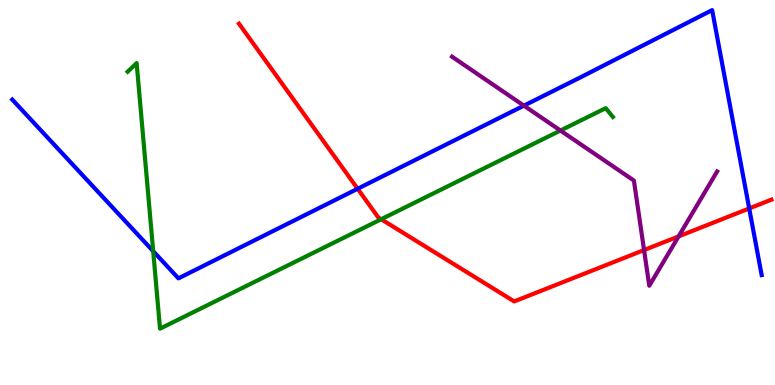[{'lines': ['blue', 'red'], 'intersections': [{'x': 4.61, 'y': 5.1}, {'x': 9.67, 'y': 4.59}]}, {'lines': ['green', 'red'], 'intersections': [{'x': 4.92, 'y': 4.31}]}, {'lines': ['purple', 'red'], 'intersections': [{'x': 8.31, 'y': 3.51}, {'x': 8.76, 'y': 3.86}]}, {'lines': ['blue', 'green'], 'intersections': [{'x': 1.98, 'y': 3.48}]}, {'lines': ['blue', 'purple'], 'intersections': [{'x': 6.76, 'y': 7.26}]}, {'lines': ['green', 'purple'], 'intersections': [{'x': 7.23, 'y': 6.61}]}]